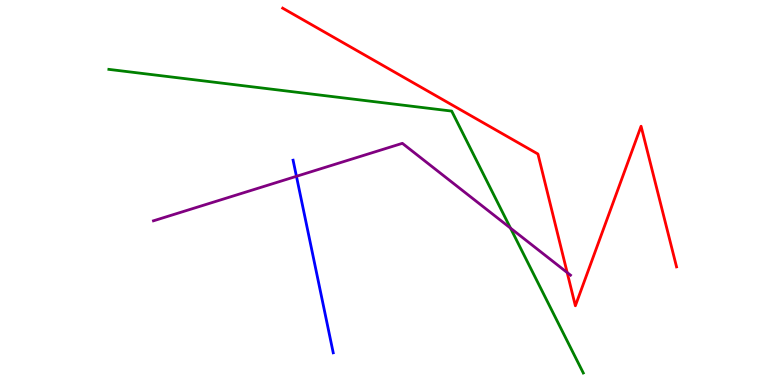[{'lines': ['blue', 'red'], 'intersections': []}, {'lines': ['green', 'red'], 'intersections': []}, {'lines': ['purple', 'red'], 'intersections': [{'x': 7.32, 'y': 2.92}]}, {'lines': ['blue', 'green'], 'intersections': []}, {'lines': ['blue', 'purple'], 'intersections': [{'x': 3.83, 'y': 5.42}]}, {'lines': ['green', 'purple'], 'intersections': [{'x': 6.59, 'y': 4.07}]}]